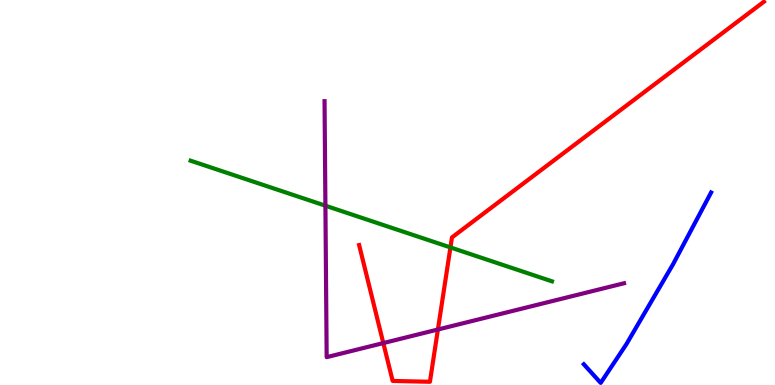[{'lines': ['blue', 'red'], 'intersections': []}, {'lines': ['green', 'red'], 'intersections': [{'x': 5.81, 'y': 3.57}]}, {'lines': ['purple', 'red'], 'intersections': [{'x': 4.95, 'y': 1.09}, {'x': 5.65, 'y': 1.44}]}, {'lines': ['blue', 'green'], 'intersections': []}, {'lines': ['blue', 'purple'], 'intersections': []}, {'lines': ['green', 'purple'], 'intersections': [{'x': 4.2, 'y': 4.66}]}]